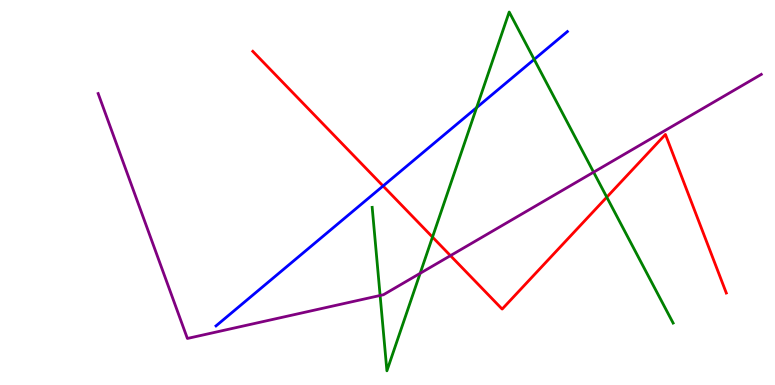[{'lines': ['blue', 'red'], 'intersections': [{'x': 4.94, 'y': 5.17}]}, {'lines': ['green', 'red'], 'intersections': [{'x': 5.58, 'y': 3.84}, {'x': 7.83, 'y': 4.88}]}, {'lines': ['purple', 'red'], 'intersections': [{'x': 5.81, 'y': 3.36}]}, {'lines': ['blue', 'green'], 'intersections': [{'x': 6.15, 'y': 7.2}, {'x': 6.89, 'y': 8.46}]}, {'lines': ['blue', 'purple'], 'intersections': []}, {'lines': ['green', 'purple'], 'intersections': [{'x': 4.9, 'y': 2.33}, {'x': 5.42, 'y': 2.9}, {'x': 7.66, 'y': 5.53}]}]